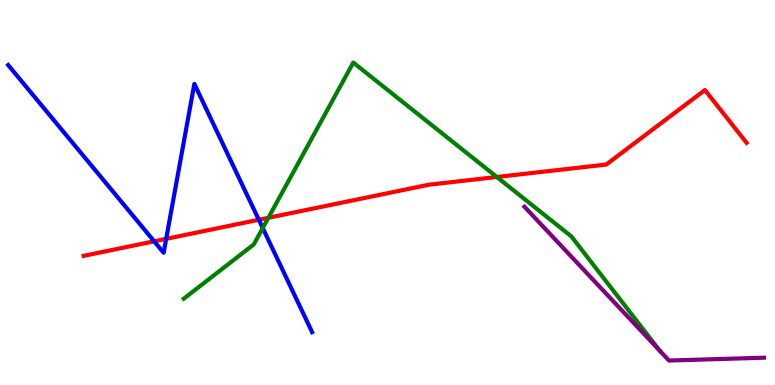[{'lines': ['blue', 'red'], 'intersections': [{'x': 1.99, 'y': 3.73}, {'x': 2.14, 'y': 3.8}, {'x': 3.34, 'y': 4.29}]}, {'lines': ['green', 'red'], 'intersections': [{'x': 3.46, 'y': 4.34}, {'x': 6.41, 'y': 5.4}]}, {'lines': ['purple', 'red'], 'intersections': []}, {'lines': ['blue', 'green'], 'intersections': [{'x': 3.39, 'y': 4.08}]}, {'lines': ['blue', 'purple'], 'intersections': []}, {'lines': ['green', 'purple'], 'intersections': [{'x': 8.51, 'y': 0.891}]}]